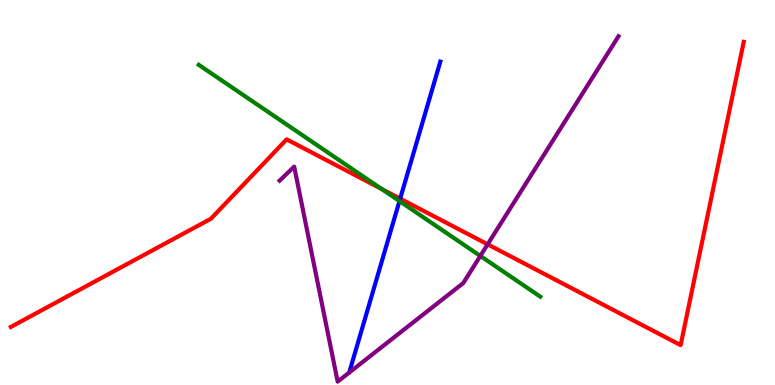[{'lines': ['blue', 'red'], 'intersections': [{'x': 5.16, 'y': 4.84}]}, {'lines': ['green', 'red'], 'intersections': [{'x': 4.93, 'y': 5.09}]}, {'lines': ['purple', 'red'], 'intersections': [{'x': 6.29, 'y': 3.65}]}, {'lines': ['blue', 'green'], 'intersections': [{'x': 5.15, 'y': 4.78}]}, {'lines': ['blue', 'purple'], 'intersections': []}, {'lines': ['green', 'purple'], 'intersections': [{'x': 6.2, 'y': 3.35}]}]